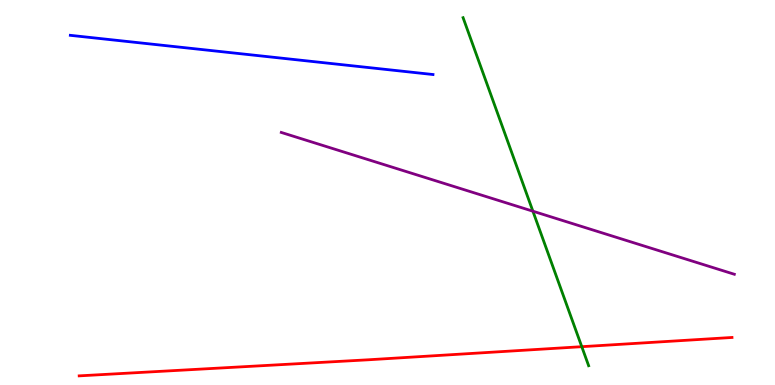[{'lines': ['blue', 'red'], 'intersections': []}, {'lines': ['green', 'red'], 'intersections': [{'x': 7.51, 'y': 0.995}]}, {'lines': ['purple', 'red'], 'intersections': []}, {'lines': ['blue', 'green'], 'intersections': []}, {'lines': ['blue', 'purple'], 'intersections': []}, {'lines': ['green', 'purple'], 'intersections': [{'x': 6.88, 'y': 4.51}]}]